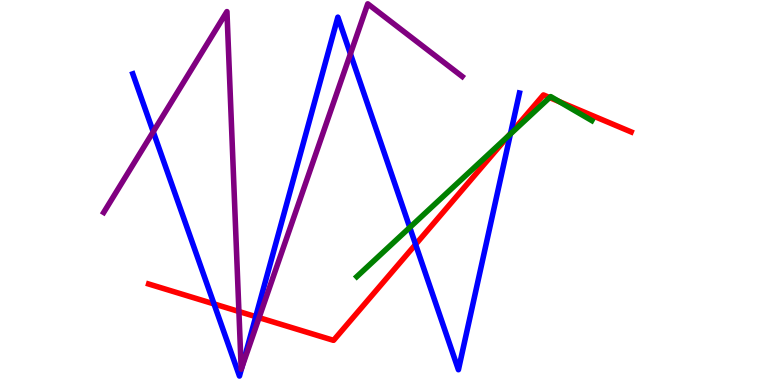[{'lines': ['blue', 'red'], 'intersections': [{'x': 2.76, 'y': 2.11}, {'x': 3.3, 'y': 1.78}, {'x': 5.36, 'y': 3.65}, {'x': 6.59, 'y': 6.54}]}, {'lines': ['green', 'red'], 'intersections': [{'x': 6.56, 'y': 6.48}, {'x': 7.09, 'y': 7.47}, {'x': 7.22, 'y': 7.36}]}, {'lines': ['purple', 'red'], 'intersections': [{'x': 3.08, 'y': 1.91}, {'x': 3.34, 'y': 1.75}]}, {'lines': ['blue', 'green'], 'intersections': [{'x': 5.29, 'y': 4.09}, {'x': 6.59, 'y': 6.52}]}, {'lines': ['blue', 'purple'], 'intersections': [{'x': 1.98, 'y': 6.58}, {'x': 3.12, 'y': 0.449}, {'x': 4.52, 'y': 8.6}]}, {'lines': ['green', 'purple'], 'intersections': []}]